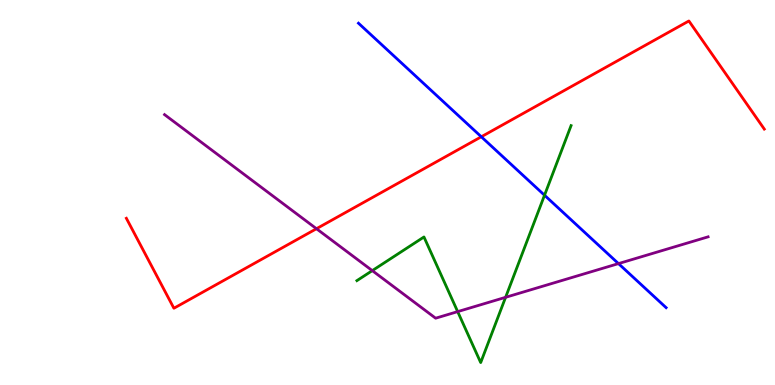[{'lines': ['blue', 'red'], 'intersections': [{'x': 6.21, 'y': 6.45}]}, {'lines': ['green', 'red'], 'intersections': []}, {'lines': ['purple', 'red'], 'intersections': [{'x': 4.08, 'y': 4.06}]}, {'lines': ['blue', 'green'], 'intersections': [{'x': 7.03, 'y': 4.93}]}, {'lines': ['blue', 'purple'], 'intersections': [{'x': 7.98, 'y': 3.15}]}, {'lines': ['green', 'purple'], 'intersections': [{'x': 4.8, 'y': 2.97}, {'x': 5.91, 'y': 1.91}, {'x': 6.52, 'y': 2.28}]}]